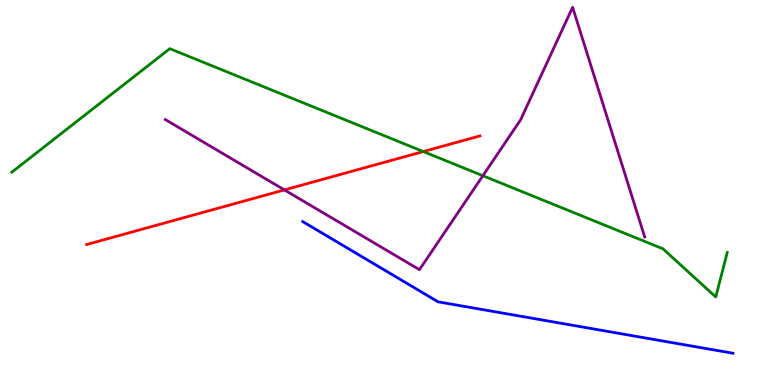[{'lines': ['blue', 'red'], 'intersections': []}, {'lines': ['green', 'red'], 'intersections': [{'x': 5.46, 'y': 6.06}]}, {'lines': ['purple', 'red'], 'intersections': [{'x': 3.67, 'y': 5.07}]}, {'lines': ['blue', 'green'], 'intersections': []}, {'lines': ['blue', 'purple'], 'intersections': []}, {'lines': ['green', 'purple'], 'intersections': [{'x': 6.23, 'y': 5.44}]}]